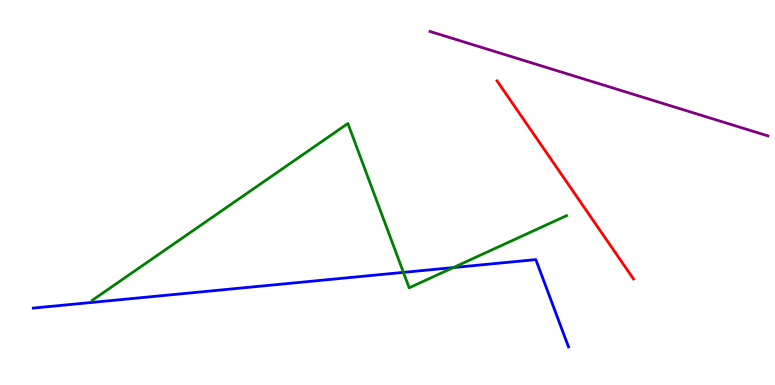[{'lines': ['blue', 'red'], 'intersections': []}, {'lines': ['green', 'red'], 'intersections': []}, {'lines': ['purple', 'red'], 'intersections': []}, {'lines': ['blue', 'green'], 'intersections': [{'x': 5.21, 'y': 2.93}, {'x': 5.85, 'y': 3.05}]}, {'lines': ['blue', 'purple'], 'intersections': []}, {'lines': ['green', 'purple'], 'intersections': []}]